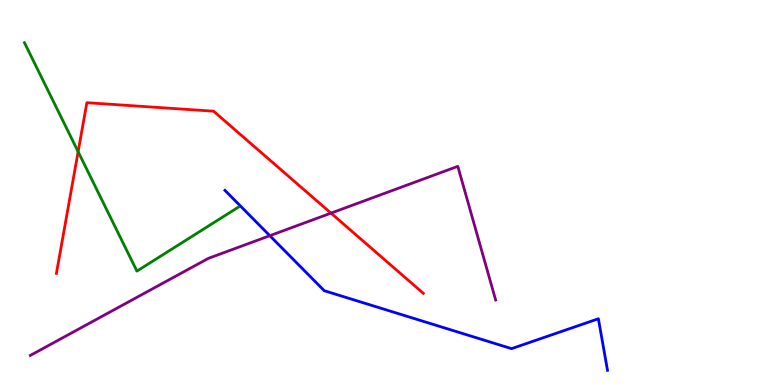[{'lines': ['blue', 'red'], 'intersections': []}, {'lines': ['green', 'red'], 'intersections': [{'x': 1.01, 'y': 6.06}]}, {'lines': ['purple', 'red'], 'intersections': [{'x': 4.27, 'y': 4.46}]}, {'lines': ['blue', 'green'], 'intersections': []}, {'lines': ['blue', 'purple'], 'intersections': [{'x': 3.48, 'y': 3.88}]}, {'lines': ['green', 'purple'], 'intersections': []}]